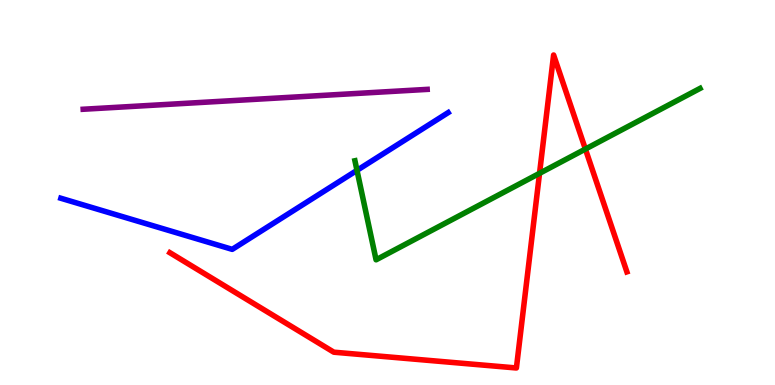[{'lines': ['blue', 'red'], 'intersections': []}, {'lines': ['green', 'red'], 'intersections': [{'x': 6.96, 'y': 5.5}, {'x': 7.55, 'y': 6.13}]}, {'lines': ['purple', 'red'], 'intersections': []}, {'lines': ['blue', 'green'], 'intersections': [{'x': 4.61, 'y': 5.58}]}, {'lines': ['blue', 'purple'], 'intersections': []}, {'lines': ['green', 'purple'], 'intersections': []}]